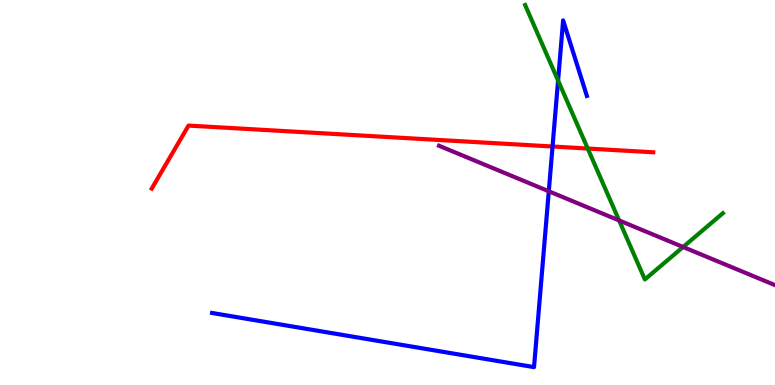[{'lines': ['blue', 'red'], 'intersections': [{'x': 7.13, 'y': 6.19}]}, {'lines': ['green', 'red'], 'intersections': [{'x': 7.58, 'y': 6.14}]}, {'lines': ['purple', 'red'], 'intersections': []}, {'lines': ['blue', 'green'], 'intersections': [{'x': 7.2, 'y': 7.91}]}, {'lines': ['blue', 'purple'], 'intersections': [{'x': 7.08, 'y': 5.03}]}, {'lines': ['green', 'purple'], 'intersections': [{'x': 7.99, 'y': 4.27}, {'x': 8.81, 'y': 3.58}]}]